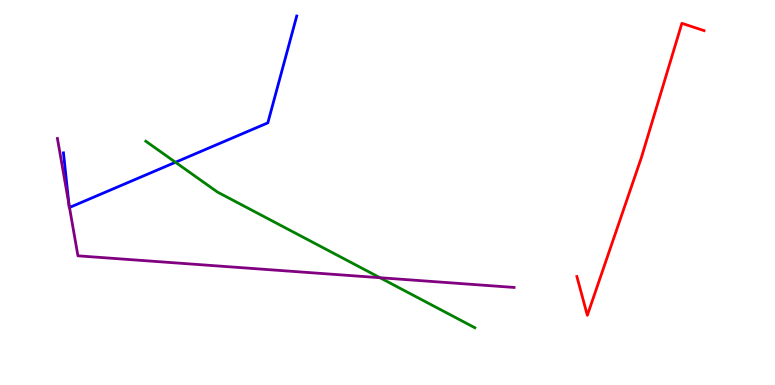[{'lines': ['blue', 'red'], 'intersections': []}, {'lines': ['green', 'red'], 'intersections': []}, {'lines': ['purple', 'red'], 'intersections': []}, {'lines': ['blue', 'green'], 'intersections': [{'x': 2.26, 'y': 5.79}]}, {'lines': ['blue', 'purple'], 'intersections': [{'x': 0.89, 'y': 4.69}, {'x': 0.897, 'y': 4.61}]}, {'lines': ['green', 'purple'], 'intersections': [{'x': 4.9, 'y': 2.79}]}]